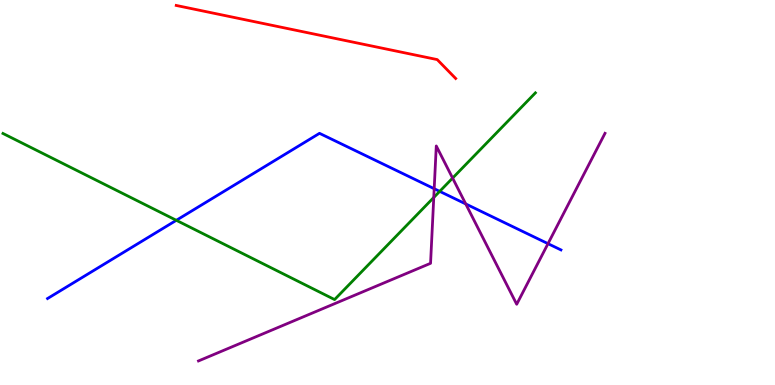[{'lines': ['blue', 'red'], 'intersections': []}, {'lines': ['green', 'red'], 'intersections': []}, {'lines': ['purple', 'red'], 'intersections': []}, {'lines': ['blue', 'green'], 'intersections': [{'x': 2.28, 'y': 4.28}, {'x': 5.67, 'y': 5.03}]}, {'lines': ['blue', 'purple'], 'intersections': [{'x': 5.6, 'y': 5.1}, {'x': 6.01, 'y': 4.7}, {'x': 7.07, 'y': 3.67}]}, {'lines': ['green', 'purple'], 'intersections': [{'x': 5.6, 'y': 4.87}, {'x': 5.84, 'y': 5.37}]}]